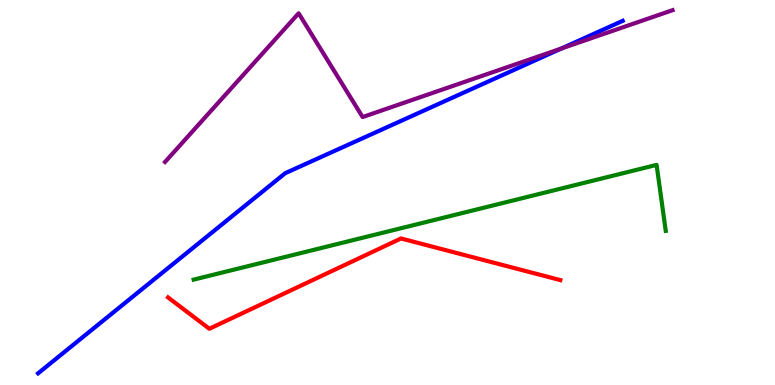[{'lines': ['blue', 'red'], 'intersections': []}, {'lines': ['green', 'red'], 'intersections': []}, {'lines': ['purple', 'red'], 'intersections': []}, {'lines': ['blue', 'green'], 'intersections': []}, {'lines': ['blue', 'purple'], 'intersections': [{'x': 7.24, 'y': 8.74}]}, {'lines': ['green', 'purple'], 'intersections': []}]